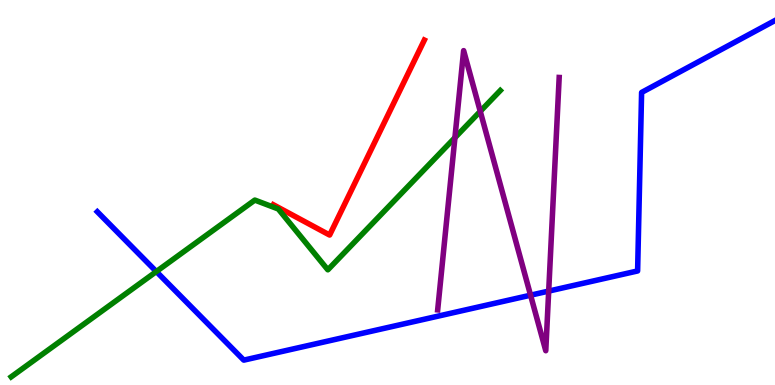[{'lines': ['blue', 'red'], 'intersections': []}, {'lines': ['green', 'red'], 'intersections': []}, {'lines': ['purple', 'red'], 'intersections': []}, {'lines': ['blue', 'green'], 'intersections': [{'x': 2.02, 'y': 2.95}]}, {'lines': ['blue', 'purple'], 'intersections': [{'x': 6.85, 'y': 2.33}, {'x': 7.08, 'y': 2.44}]}, {'lines': ['green', 'purple'], 'intersections': [{'x': 5.87, 'y': 6.42}, {'x': 6.2, 'y': 7.11}]}]